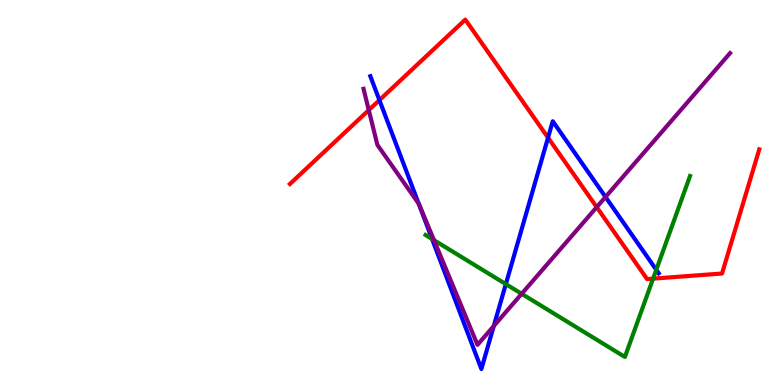[{'lines': ['blue', 'red'], 'intersections': [{'x': 4.9, 'y': 7.4}, {'x': 7.07, 'y': 6.42}]}, {'lines': ['green', 'red'], 'intersections': [{'x': 8.43, 'y': 2.76}]}, {'lines': ['purple', 'red'], 'intersections': [{'x': 4.76, 'y': 7.14}, {'x': 7.7, 'y': 4.62}]}, {'lines': ['blue', 'green'], 'intersections': [{'x': 5.58, 'y': 3.79}, {'x': 6.53, 'y': 2.62}, {'x': 8.47, 'y': 2.99}]}, {'lines': ['blue', 'purple'], 'intersections': [{'x': 5.4, 'y': 4.71}, {'x': 6.37, 'y': 1.53}, {'x': 7.81, 'y': 4.88}]}, {'lines': ['green', 'purple'], 'intersections': [{'x': 5.6, 'y': 3.76}, {'x': 6.73, 'y': 2.37}]}]